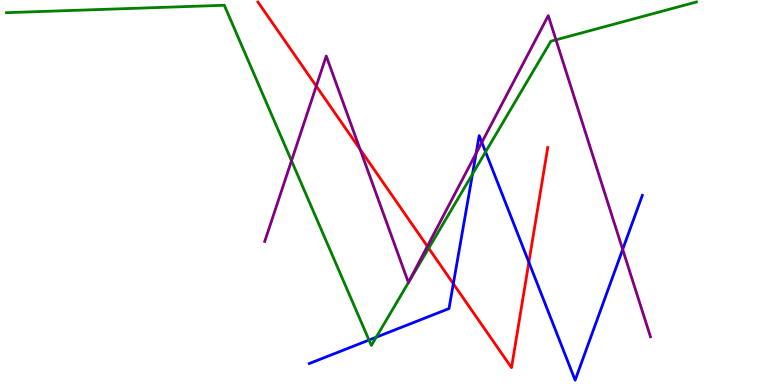[{'lines': ['blue', 'red'], 'intersections': [{'x': 5.85, 'y': 2.63}, {'x': 6.82, 'y': 3.19}]}, {'lines': ['green', 'red'], 'intersections': [{'x': 5.53, 'y': 3.55}]}, {'lines': ['purple', 'red'], 'intersections': [{'x': 4.08, 'y': 7.76}, {'x': 4.65, 'y': 6.12}, {'x': 5.51, 'y': 3.6}]}, {'lines': ['blue', 'green'], 'intersections': [{'x': 4.76, 'y': 1.17}, {'x': 4.85, 'y': 1.24}, {'x': 6.1, 'y': 5.48}, {'x': 6.27, 'y': 6.05}]}, {'lines': ['blue', 'purple'], 'intersections': [{'x': 6.14, 'y': 6.02}, {'x': 6.22, 'y': 6.3}, {'x': 8.03, 'y': 3.52}]}, {'lines': ['green', 'purple'], 'intersections': [{'x': 3.76, 'y': 5.82}, {'x': 7.17, 'y': 8.97}]}]